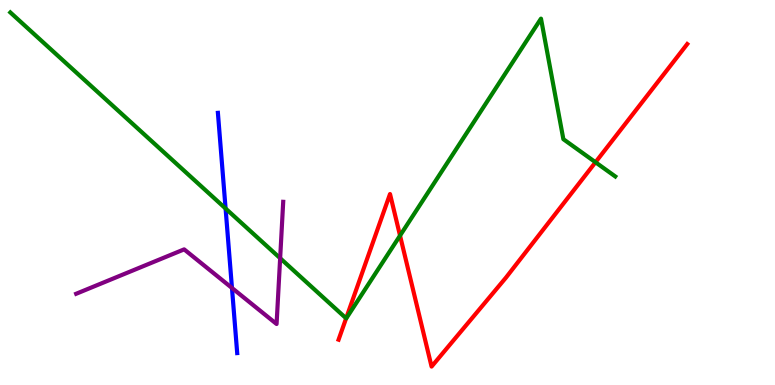[{'lines': ['blue', 'red'], 'intersections': []}, {'lines': ['green', 'red'], 'intersections': [{'x': 4.47, 'y': 1.73}, {'x': 5.16, 'y': 3.88}, {'x': 7.68, 'y': 5.79}]}, {'lines': ['purple', 'red'], 'intersections': []}, {'lines': ['blue', 'green'], 'intersections': [{'x': 2.91, 'y': 4.58}]}, {'lines': ['blue', 'purple'], 'intersections': [{'x': 2.99, 'y': 2.52}]}, {'lines': ['green', 'purple'], 'intersections': [{'x': 3.61, 'y': 3.29}]}]